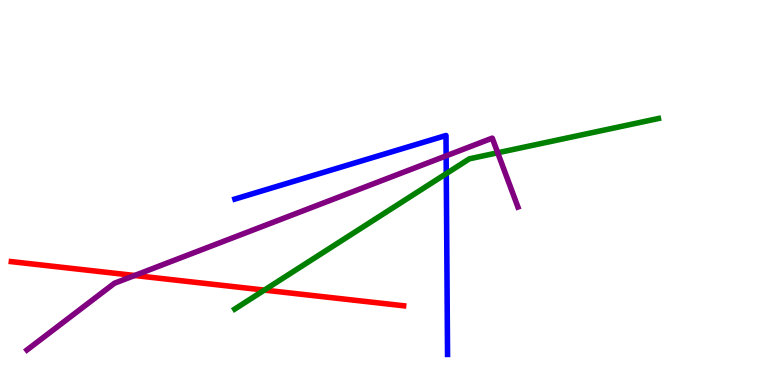[{'lines': ['blue', 'red'], 'intersections': []}, {'lines': ['green', 'red'], 'intersections': [{'x': 3.41, 'y': 2.47}]}, {'lines': ['purple', 'red'], 'intersections': [{'x': 1.74, 'y': 2.84}]}, {'lines': ['blue', 'green'], 'intersections': [{'x': 5.76, 'y': 5.49}]}, {'lines': ['blue', 'purple'], 'intersections': [{'x': 5.76, 'y': 5.95}]}, {'lines': ['green', 'purple'], 'intersections': [{'x': 6.42, 'y': 6.03}]}]